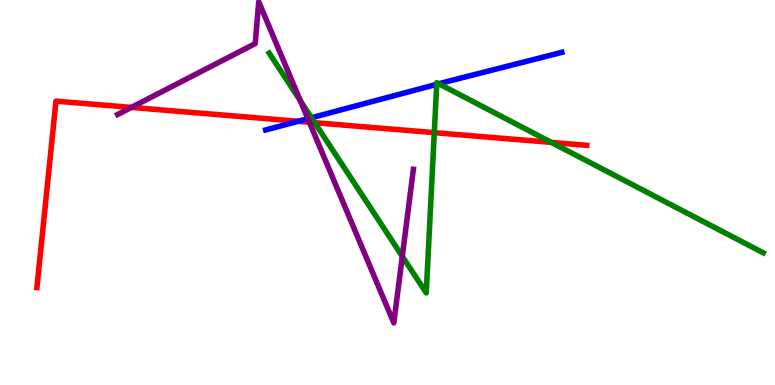[{'lines': ['blue', 'red'], 'intersections': [{'x': 3.85, 'y': 6.85}]}, {'lines': ['green', 'red'], 'intersections': [{'x': 4.06, 'y': 6.81}, {'x': 5.6, 'y': 6.55}, {'x': 7.11, 'y': 6.3}]}, {'lines': ['purple', 'red'], 'intersections': [{'x': 1.7, 'y': 7.21}, {'x': 3.99, 'y': 6.82}]}, {'lines': ['blue', 'green'], 'intersections': [{'x': 4.02, 'y': 6.94}, {'x': 5.64, 'y': 7.81}, {'x': 5.66, 'y': 7.82}]}, {'lines': ['blue', 'purple'], 'intersections': [{'x': 3.97, 'y': 6.92}]}, {'lines': ['green', 'purple'], 'intersections': [{'x': 3.87, 'y': 7.39}, {'x': 5.19, 'y': 3.34}]}]